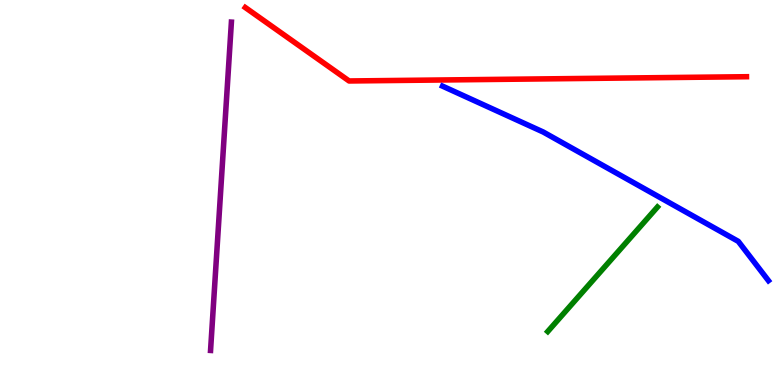[{'lines': ['blue', 'red'], 'intersections': []}, {'lines': ['green', 'red'], 'intersections': []}, {'lines': ['purple', 'red'], 'intersections': []}, {'lines': ['blue', 'green'], 'intersections': []}, {'lines': ['blue', 'purple'], 'intersections': []}, {'lines': ['green', 'purple'], 'intersections': []}]